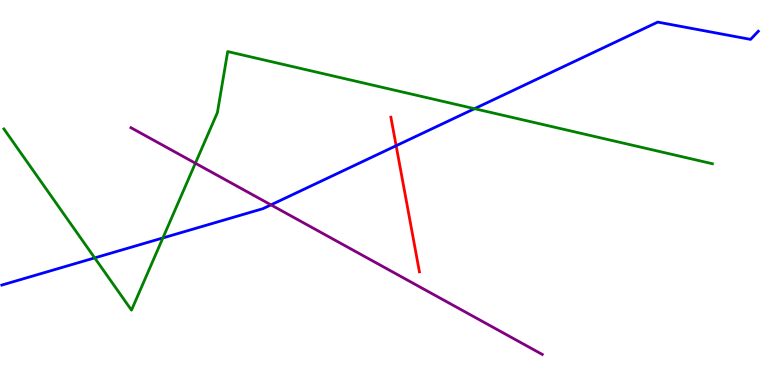[{'lines': ['blue', 'red'], 'intersections': [{'x': 5.11, 'y': 6.22}]}, {'lines': ['green', 'red'], 'intersections': []}, {'lines': ['purple', 'red'], 'intersections': []}, {'lines': ['blue', 'green'], 'intersections': [{'x': 1.22, 'y': 3.3}, {'x': 2.1, 'y': 3.82}, {'x': 6.12, 'y': 7.18}]}, {'lines': ['blue', 'purple'], 'intersections': [{'x': 3.5, 'y': 4.68}]}, {'lines': ['green', 'purple'], 'intersections': [{'x': 2.52, 'y': 5.76}]}]